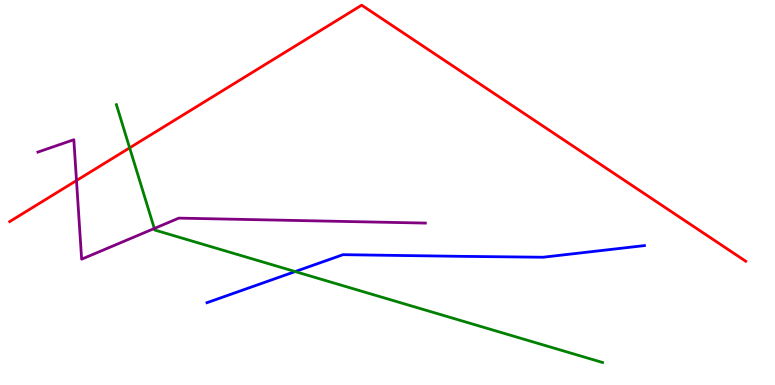[{'lines': ['blue', 'red'], 'intersections': []}, {'lines': ['green', 'red'], 'intersections': [{'x': 1.67, 'y': 6.16}]}, {'lines': ['purple', 'red'], 'intersections': [{'x': 0.987, 'y': 5.31}]}, {'lines': ['blue', 'green'], 'intersections': [{'x': 3.81, 'y': 2.95}]}, {'lines': ['blue', 'purple'], 'intersections': []}, {'lines': ['green', 'purple'], 'intersections': [{'x': 1.99, 'y': 4.07}]}]